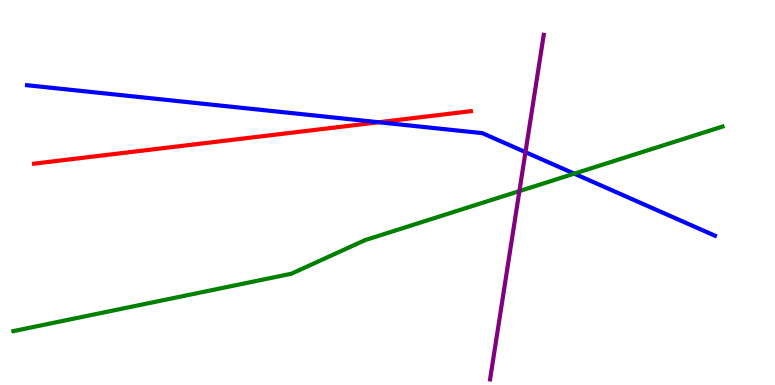[{'lines': ['blue', 'red'], 'intersections': [{'x': 4.89, 'y': 6.82}]}, {'lines': ['green', 'red'], 'intersections': []}, {'lines': ['purple', 'red'], 'intersections': []}, {'lines': ['blue', 'green'], 'intersections': [{'x': 7.41, 'y': 5.49}]}, {'lines': ['blue', 'purple'], 'intersections': [{'x': 6.78, 'y': 6.05}]}, {'lines': ['green', 'purple'], 'intersections': [{'x': 6.7, 'y': 5.04}]}]